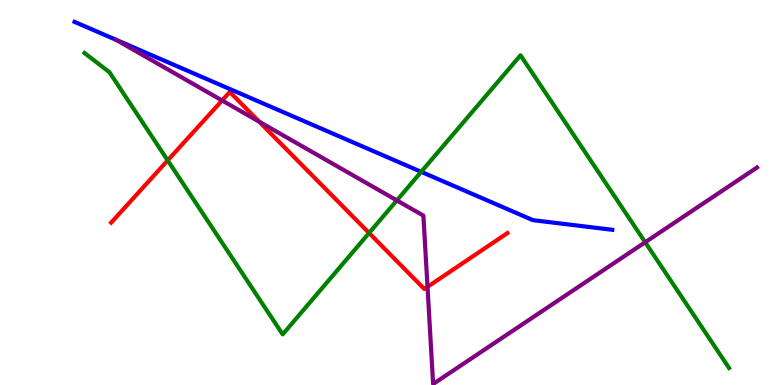[{'lines': ['blue', 'red'], 'intersections': []}, {'lines': ['green', 'red'], 'intersections': [{'x': 2.16, 'y': 5.83}, {'x': 4.76, 'y': 3.95}]}, {'lines': ['purple', 'red'], 'intersections': [{'x': 2.87, 'y': 7.39}, {'x': 3.34, 'y': 6.84}, {'x': 5.52, 'y': 2.55}]}, {'lines': ['blue', 'green'], 'intersections': [{'x': 5.43, 'y': 5.54}]}, {'lines': ['blue', 'purple'], 'intersections': [{'x': 1.5, 'y': 8.97}]}, {'lines': ['green', 'purple'], 'intersections': [{'x': 5.12, 'y': 4.79}, {'x': 8.33, 'y': 3.71}]}]